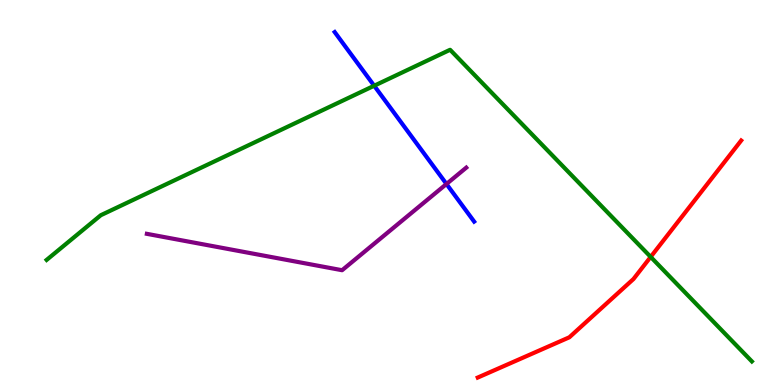[{'lines': ['blue', 'red'], 'intersections': []}, {'lines': ['green', 'red'], 'intersections': [{'x': 8.4, 'y': 3.33}]}, {'lines': ['purple', 'red'], 'intersections': []}, {'lines': ['blue', 'green'], 'intersections': [{'x': 4.83, 'y': 7.77}]}, {'lines': ['blue', 'purple'], 'intersections': [{'x': 5.76, 'y': 5.22}]}, {'lines': ['green', 'purple'], 'intersections': []}]